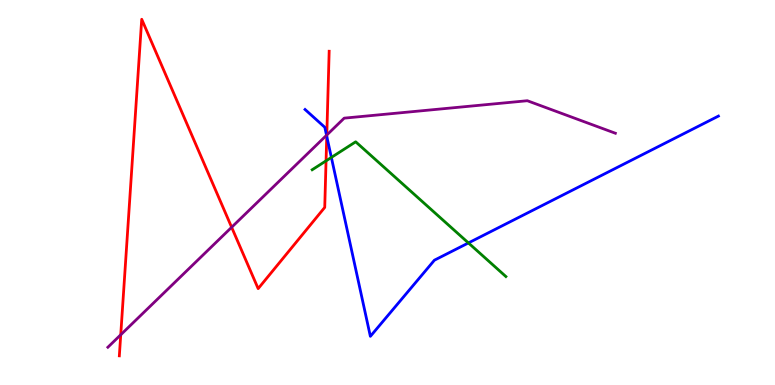[{'lines': ['blue', 'red'], 'intersections': [{'x': 4.22, 'y': 6.46}]}, {'lines': ['green', 'red'], 'intersections': [{'x': 4.21, 'y': 5.82}]}, {'lines': ['purple', 'red'], 'intersections': [{'x': 1.56, 'y': 1.3}, {'x': 2.99, 'y': 4.1}, {'x': 4.22, 'y': 6.49}]}, {'lines': ['blue', 'green'], 'intersections': [{'x': 4.28, 'y': 5.91}, {'x': 6.04, 'y': 3.69}]}, {'lines': ['blue', 'purple'], 'intersections': [{'x': 4.21, 'y': 6.49}]}, {'lines': ['green', 'purple'], 'intersections': []}]